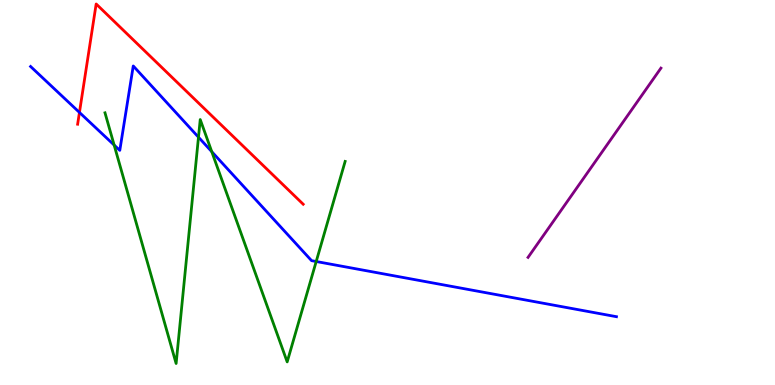[{'lines': ['blue', 'red'], 'intersections': [{'x': 1.03, 'y': 7.08}]}, {'lines': ['green', 'red'], 'intersections': []}, {'lines': ['purple', 'red'], 'intersections': []}, {'lines': ['blue', 'green'], 'intersections': [{'x': 1.47, 'y': 6.23}, {'x': 2.56, 'y': 6.44}, {'x': 2.73, 'y': 6.06}, {'x': 4.08, 'y': 3.21}]}, {'lines': ['blue', 'purple'], 'intersections': []}, {'lines': ['green', 'purple'], 'intersections': []}]